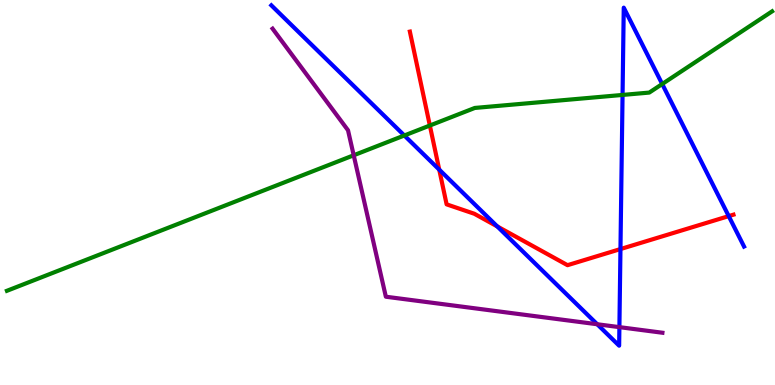[{'lines': ['blue', 'red'], 'intersections': [{'x': 5.67, 'y': 5.59}, {'x': 6.42, 'y': 4.12}, {'x': 8.01, 'y': 3.53}, {'x': 9.4, 'y': 4.39}]}, {'lines': ['green', 'red'], 'intersections': [{'x': 5.55, 'y': 6.74}]}, {'lines': ['purple', 'red'], 'intersections': []}, {'lines': ['blue', 'green'], 'intersections': [{'x': 5.22, 'y': 6.48}, {'x': 8.03, 'y': 7.53}, {'x': 8.54, 'y': 7.82}]}, {'lines': ['blue', 'purple'], 'intersections': [{'x': 7.71, 'y': 1.58}, {'x': 7.99, 'y': 1.5}]}, {'lines': ['green', 'purple'], 'intersections': [{'x': 4.56, 'y': 5.97}]}]